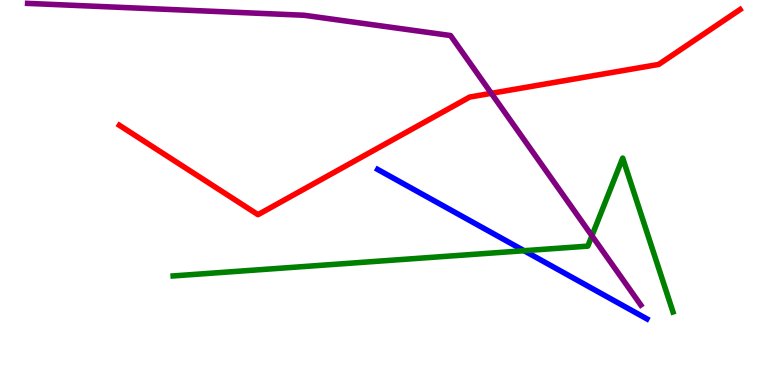[{'lines': ['blue', 'red'], 'intersections': []}, {'lines': ['green', 'red'], 'intersections': []}, {'lines': ['purple', 'red'], 'intersections': [{'x': 6.34, 'y': 7.58}]}, {'lines': ['blue', 'green'], 'intersections': [{'x': 6.76, 'y': 3.49}]}, {'lines': ['blue', 'purple'], 'intersections': []}, {'lines': ['green', 'purple'], 'intersections': [{'x': 7.64, 'y': 3.88}]}]